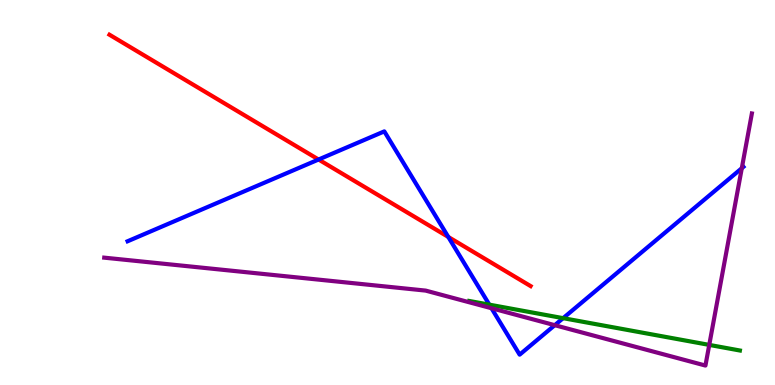[{'lines': ['blue', 'red'], 'intersections': [{'x': 4.11, 'y': 5.86}, {'x': 5.78, 'y': 3.85}]}, {'lines': ['green', 'red'], 'intersections': []}, {'lines': ['purple', 'red'], 'intersections': []}, {'lines': ['blue', 'green'], 'intersections': [{'x': 6.31, 'y': 2.09}, {'x': 7.27, 'y': 1.74}]}, {'lines': ['blue', 'purple'], 'intersections': [{'x': 6.34, 'y': 1.99}, {'x': 7.16, 'y': 1.55}, {'x': 9.57, 'y': 5.63}]}, {'lines': ['green', 'purple'], 'intersections': [{'x': 9.15, 'y': 1.04}]}]